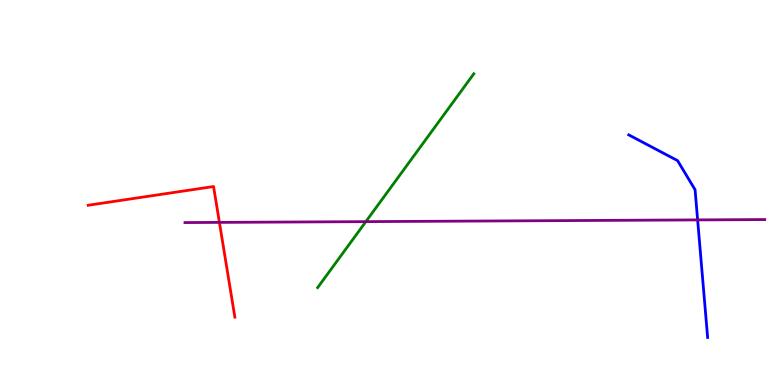[{'lines': ['blue', 'red'], 'intersections': []}, {'lines': ['green', 'red'], 'intersections': []}, {'lines': ['purple', 'red'], 'intersections': [{'x': 2.83, 'y': 4.22}]}, {'lines': ['blue', 'green'], 'intersections': []}, {'lines': ['blue', 'purple'], 'intersections': [{'x': 9.0, 'y': 4.29}]}, {'lines': ['green', 'purple'], 'intersections': [{'x': 4.72, 'y': 4.24}]}]